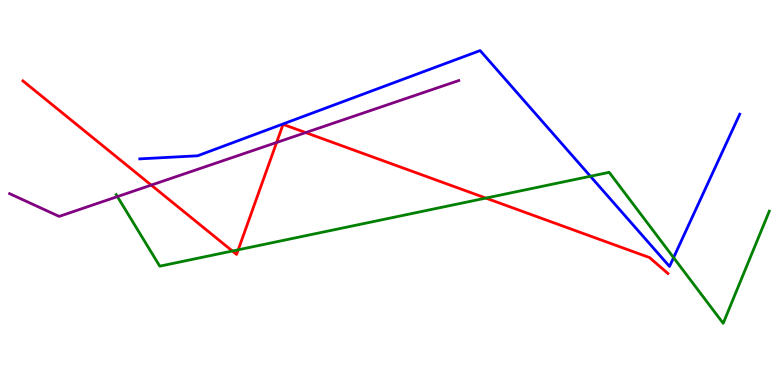[{'lines': ['blue', 'red'], 'intersections': []}, {'lines': ['green', 'red'], 'intersections': [{'x': 3.0, 'y': 3.48}, {'x': 3.07, 'y': 3.51}, {'x': 6.27, 'y': 4.85}]}, {'lines': ['purple', 'red'], 'intersections': [{'x': 1.95, 'y': 5.19}, {'x': 3.57, 'y': 6.3}, {'x': 3.94, 'y': 6.56}]}, {'lines': ['blue', 'green'], 'intersections': [{'x': 7.62, 'y': 5.42}, {'x': 8.69, 'y': 3.31}]}, {'lines': ['blue', 'purple'], 'intersections': []}, {'lines': ['green', 'purple'], 'intersections': [{'x': 1.51, 'y': 4.89}]}]